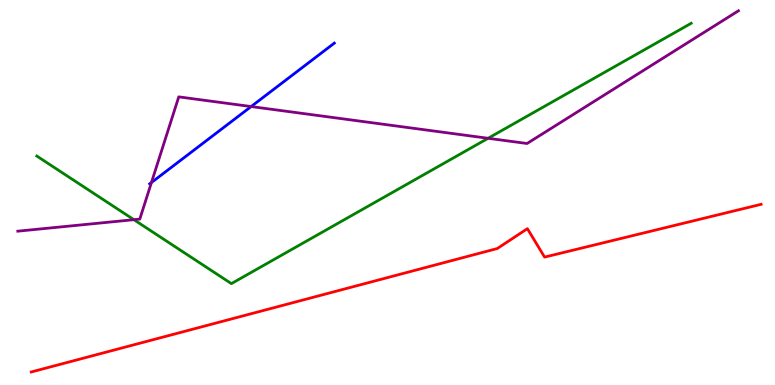[{'lines': ['blue', 'red'], 'intersections': []}, {'lines': ['green', 'red'], 'intersections': []}, {'lines': ['purple', 'red'], 'intersections': []}, {'lines': ['blue', 'green'], 'intersections': []}, {'lines': ['blue', 'purple'], 'intersections': [{'x': 1.95, 'y': 5.26}, {'x': 3.24, 'y': 7.23}]}, {'lines': ['green', 'purple'], 'intersections': [{'x': 1.73, 'y': 4.29}, {'x': 6.3, 'y': 6.41}]}]